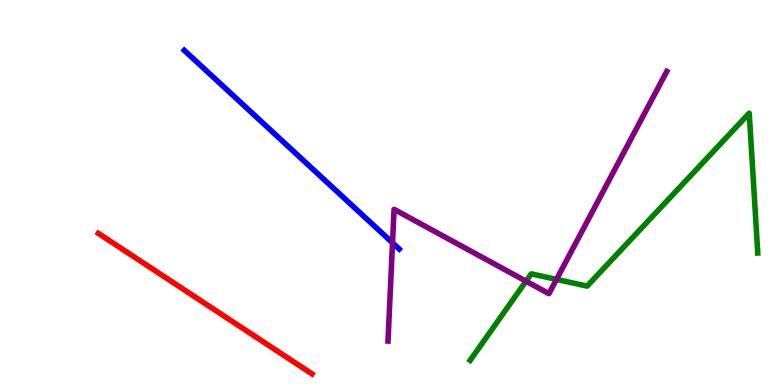[{'lines': ['blue', 'red'], 'intersections': []}, {'lines': ['green', 'red'], 'intersections': []}, {'lines': ['purple', 'red'], 'intersections': []}, {'lines': ['blue', 'green'], 'intersections': []}, {'lines': ['blue', 'purple'], 'intersections': [{'x': 5.06, 'y': 3.69}]}, {'lines': ['green', 'purple'], 'intersections': [{'x': 6.79, 'y': 2.7}, {'x': 7.18, 'y': 2.74}]}]